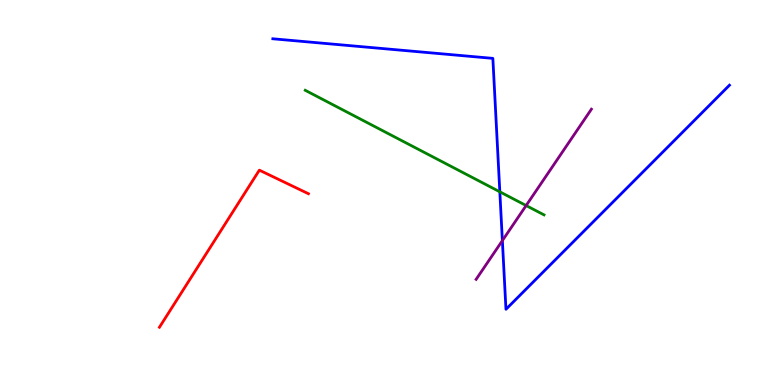[{'lines': ['blue', 'red'], 'intersections': []}, {'lines': ['green', 'red'], 'intersections': []}, {'lines': ['purple', 'red'], 'intersections': []}, {'lines': ['blue', 'green'], 'intersections': [{'x': 6.45, 'y': 5.02}]}, {'lines': ['blue', 'purple'], 'intersections': [{'x': 6.48, 'y': 3.75}]}, {'lines': ['green', 'purple'], 'intersections': [{'x': 6.79, 'y': 4.66}]}]